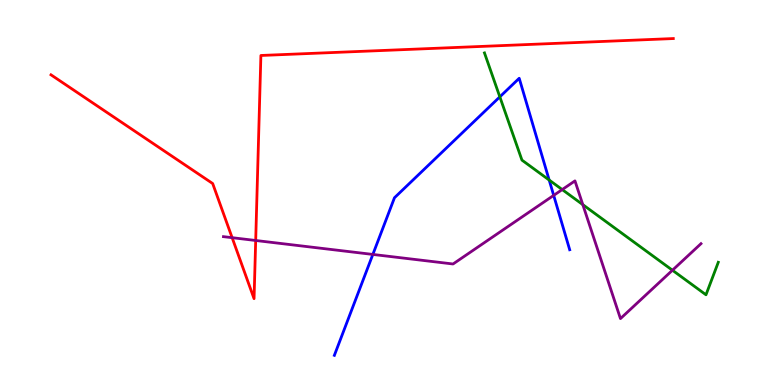[{'lines': ['blue', 'red'], 'intersections': []}, {'lines': ['green', 'red'], 'intersections': []}, {'lines': ['purple', 'red'], 'intersections': [{'x': 3.0, 'y': 3.83}, {'x': 3.3, 'y': 3.75}]}, {'lines': ['blue', 'green'], 'intersections': [{'x': 6.45, 'y': 7.48}, {'x': 7.09, 'y': 5.32}]}, {'lines': ['blue', 'purple'], 'intersections': [{'x': 4.81, 'y': 3.39}, {'x': 7.14, 'y': 4.93}]}, {'lines': ['green', 'purple'], 'intersections': [{'x': 7.25, 'y': 5.08}, {'x': 7.52, 'y': 4.68}, {'x': 8.68, 'y': 2.98}]}]